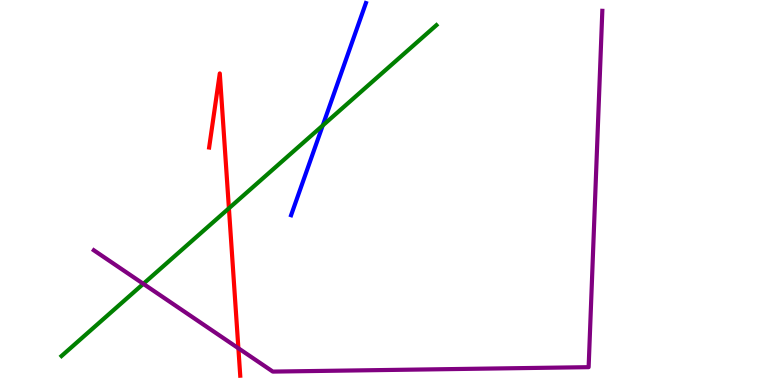[{'lines': ['blue', 'red'], 'intersections': []}, {'lines': ['green', 'red'], 'intersections': [{'x': 2.95, 'y': 4.59}]}, {'lines': ['purple', 'red'], 'intersections': [{'x': 3.08, 'y': 0.954}]}, {'lines': ['blue', 'green'], 'intersections': [{'x': 4.16, 'y': 6.74}]}, {'lines': ['blue', 'purple'], 'intersections': []}, {'lines': ['green', 'purple'], 'intersections': [{'x': 1.85, 'y': 2.63}]}]